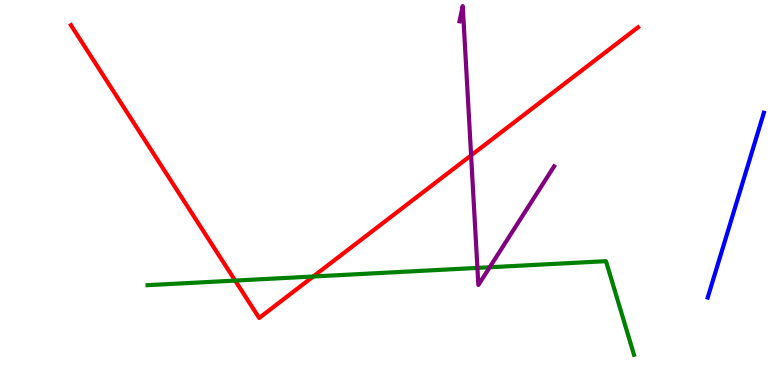[{'lines': ['blue', 'red'], 'intersections': []}, {'lines': ['green', 'red'], 'intersections': [{'x': 3.03, 'y': 2.71}, {'x': 4.04, 'y': 2.82}]}, {'lines': ['purple', 'red'], 'intersections': [{'x': 6.08, 'y': 5.96}]}, {'lines': ['blue', 'green'], 'intersections': []}, {'lines': ['blue', 'purple'], 'intersections': []}, {'lines': ['green', 'purple'], 'intersections': [{'x': 6.16, 'y': 3.04}, {'x': 6.32, 'y': 3.06}]}]